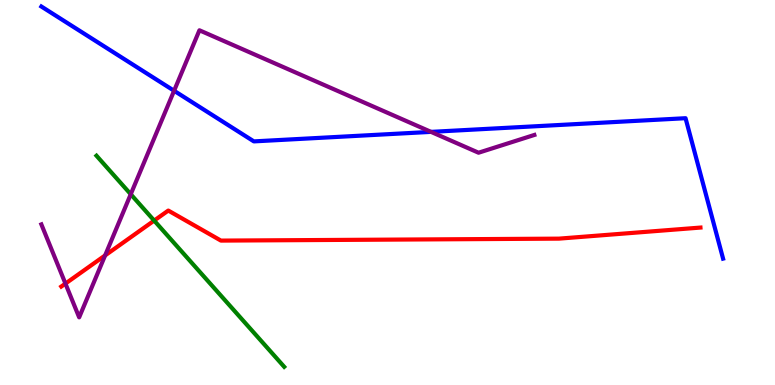[{'lines': ['blue', 'red'], 'intersections': []}, {'lines': ['green', 'red'], 'intersections': [{'x': 1.99, 'y': 4.27}]}, {'lines': ['purple', 'red'], 'intersections': [{'x': 0.844, 'y': 2.63}, {'x': 1.36, 'y': 3.37}]}, {'lines': ['blue', 'green'], 'intersections': []}, {'lines': ['blue', 'purple'], 'intersections': [{'x': 2.25, 'y': 7.64}, {'x': 5.56, 'y': 6.57}]}, {'lines': ['green', 'purple'], 'intersections': [{'x': 1.69, 'y': 4.95}]}]